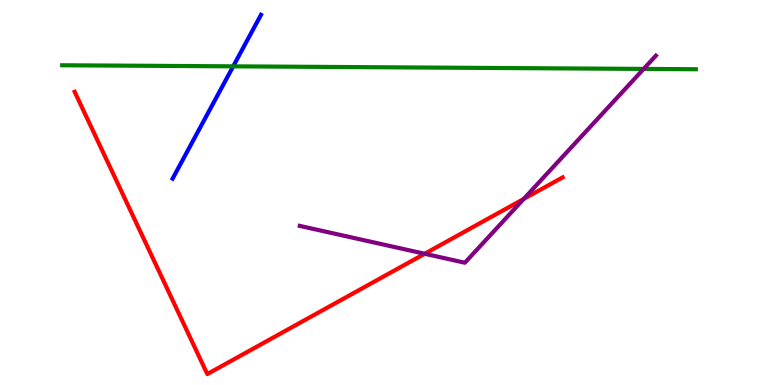[{'lines': ['blue', 'red'], 'intersections': []}, {'lines': ['green', 'red'], 'intersections': []}, {'lines': ['purple', 'red'], 'intersections': [{'x': 5.48, 'y': 3.41}, {'x': 6.76, 'y': 4.83}]}, {'lines': ['blue', 'green'], 'intersections': [{'x': 3.01, 'y': 8.28}]}, {'lines': ['blue', 'purple'], 'intersections': []}, {'lines': ['green', 'purple'], 'intersections': [{'x': 8.31, 'y': 8.21}]}]